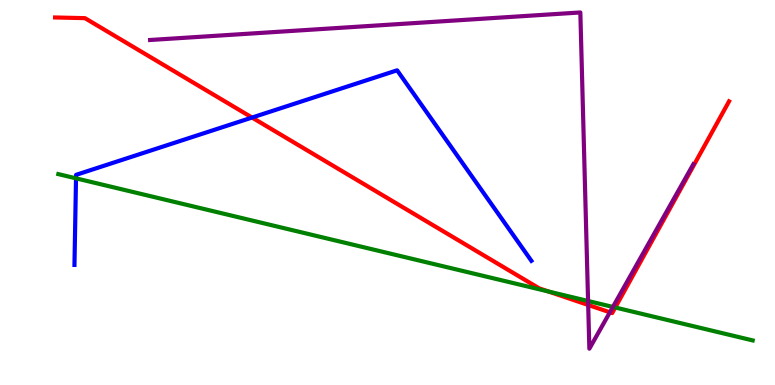[{'lines': ['blue', 'red'], 'intersections': [{'x': 3.25, 'y': 6.95}]}, {'lines': ['green', 'red'], 'intersections': [{'x': 7.08, 'y': 2.43}, {'x': 7.94, 'y': 2.01}]}, {'lines': ['purple', 'red'], 'intersections': [{'x': 7.59, 'y': 2.08}, {'x': 7.87, 'y': 1.89}]}, {'lines': ['blue', 'green'], 'intersections': [{'x': 0.981, 'y': 5.37}]}, {'lines': ['blue', 'purple'], 'intersections': []}, {'lines': ['green', 'purple'], 'intersections': [{'x': 7.59, 'y': 2.18}, {'x': 7.91, 'y': 2.03}]}]